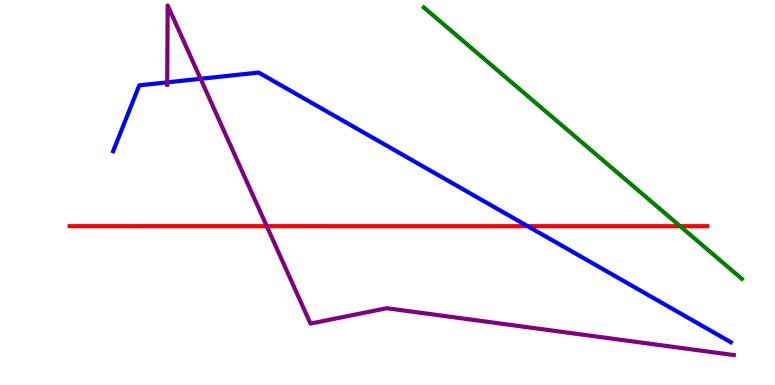[{'lines': ['blue', 'red'], 'intersections': [{'x': 6.81, 'y': 4.13}]}, {'lines': ['green', 'red'], 'intersections': [{'x': 8.78, 'y': 4.12}]}, {'lines': ['purple', 'red'], 'intersections': [{'x': 3.44, 'y': 4.13}]}, {'lines': ['blue', 'green'], 'intersections': []}, {'lines': ['blue', 'purple'], 'intersections': [{'x': 2.16, 'y': 7.86}, {'x': 2.59, 'y': 7.95}]}, {'lines': ['green', 'purple'], 'intersections': []}]